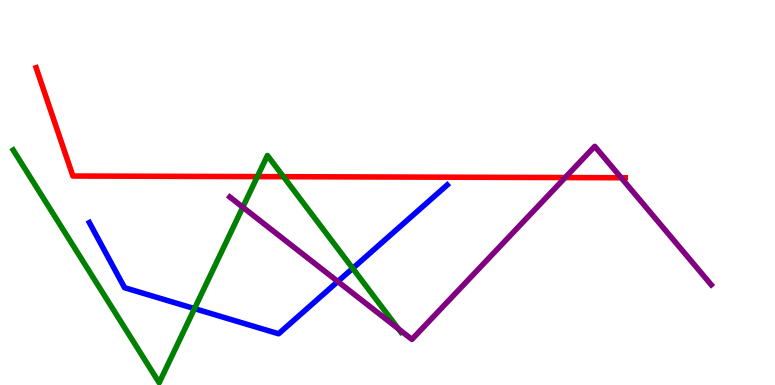[{'lines': ['blue', 'red'], 'intersections': []}, {'lines': ['green', 'red'], 'intersections': [{'x': 3.32, 'y': 5.41}, {'x': 3.66, 'y': 5.41}]}, {'lines': ['purple', 'red'], 'intersections': [{'x': 7.29, 'y': 5.39}, {'x': 8.02, 'y': 5.38}]}, {'lines': ['blue', 'green'], 'intersections': [{'x': 2.51, 'y': 1.98}, {'x': 4.55, 'y': 3.03}]}, {'lines': ['blue', 'purple'], 'intersections': [{'x': 4.36, 'y': 2.69}]}, {'lines': ['green', 'purple'], 'intersections': [{'x': 3.13, 'y': 4.62}, {'x': 5.14, 'y': 1.46}]}]